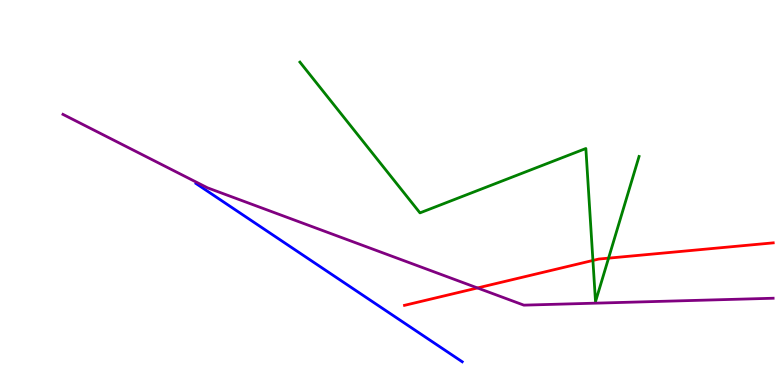[{'lines': ['blue', 'red'], 'intersections': []}, {'lines': ['green', 'red'], 'intersections': [{'x': 7.65, 'y': 3.24}, {'x': 7.85, 'y': 3.29}]}, {'lines': ['purple', 'red'], 'intersections': [{'x': 6.16, 'y': 2.52}]}, {'lines': ['blue', 'green'], 'intersections': []}, {'lines': ['blue', 'purple'], 'intersections': []}, {'lines': ['green', 'purple'], 'intersections': []}]